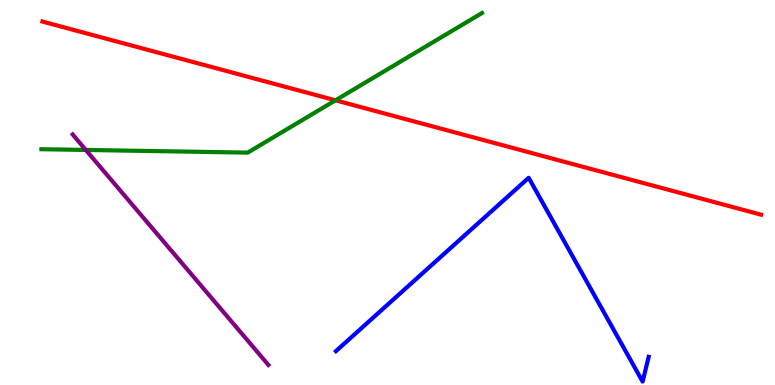[{'lines': ['blue', 'red'], 'intersections': []}, {'lines': ['green', 'red'], 'intersections': [{'x': 4.33, 'y': 7.39}]}, {'lines': ['purple', 'red'], 'intersections': []}, {'lines': ['blue', 'green'], 'intersections': []}, {'lines': ['blue', 'purple'], 'intersections': []}, {'lines': ['green', 'purple'], 'intersections': [{'x': 1.11, 'y': 6.11}]}]